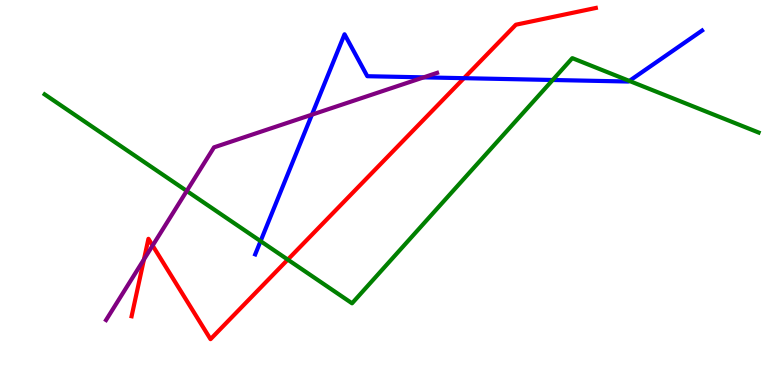[{'lines': ['blue', 'red'], 'intersections': [{'x': 5.99, 'y': 7.97}]}, {'lines': ['green', 'red'], 'intersections': [{'x': 3.71, 'y': 3.26}]}, {'lines': ['purple', 'red'], 'intersections': [{'x': 1.86, 'y': 3.26}, {'x': 1.97, 'y': 3.62}]}, {'lines': ['blue', 'green'], 'intersections': [{'x': 3.36, 'y': 3.74}, {'x': 7.13, 'y': 7.92}, {'x': 8.12, 'y': 7.9}]}, {'lines': ['blue', 'purple'], 'intersections': [{'x': 4.02, 'y': 7.02}, {'x': 5.47, 'y': 7.99}]}, {'lines': ['green', 'purple'], 'intersections': [{'x': 2.41, 'y': 5.04}]}]